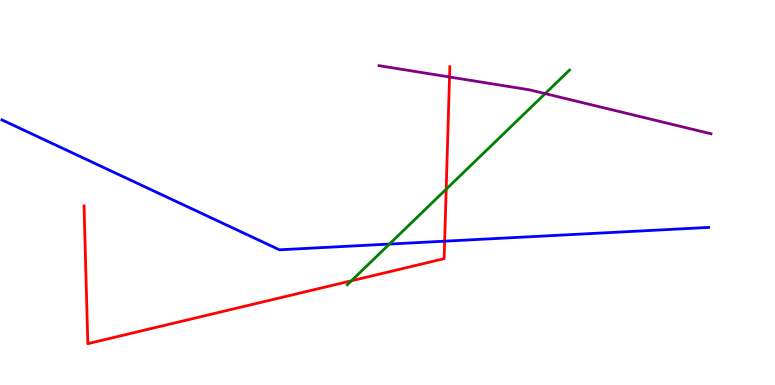[{'lines': ['blue', 'red'], 'intersections': [{'x': 5.74, 'y': 3.74}]}, {'lines': ['green', 'red'], 'intersections': [{'x': 4.53, 'y': 2.71}, {'x': 5.76, 'y': 5.09}]}, {'lines': ['purple', 'red'], 'intersections': [{'x': 5.8, 'y': 8.0}]}, {'lines': ['blue', 'green'], 'intersections': [{'x': 5.02, 'y': 3.66}]}, {'lines': ['blue', 'purple'], 'intersections': []}, {'lines': ['green', 'purple'], 'intersections': [{'x': 7.03, 'y': 7.57}]}]